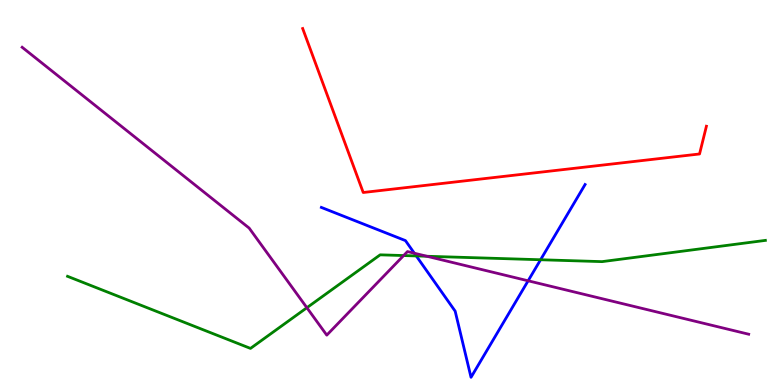[{'lines': ['blue', 'red'], 'intersections': []}, {'lines': ['green', 'red'], 'intersections': []}, {'lines': ['purple', 'red'], 'intersections': []}, {'lines': ['blue', 'green'], 'intersections': [{'x': 5.37, 'y': 3.35}, {'x': 6.98, 'y': 3.25}]}, {'lines': ['blue', 'purple'], 'intersections': [{'x': 5.35, 'y': 3.42}, {'x': 6.81, 'y': 2.71}]}, {'lines': ['green', 'purple'], 'intersections': [{'x': 3.96, 'y': 2.01}, {'x': 5.21, 'y': 3.36}, {'x': 5.51, 'y': 3.34}]}]